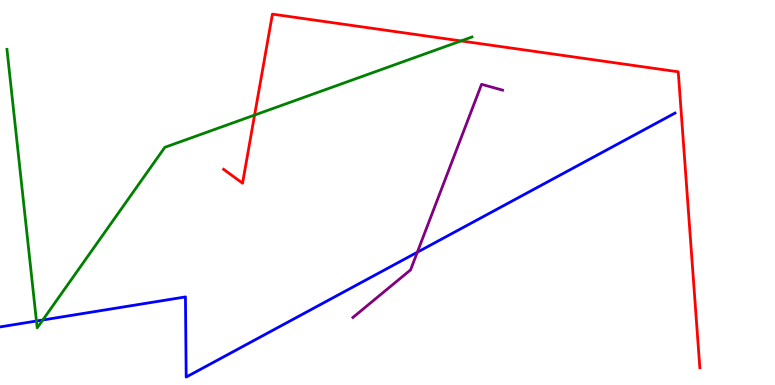[{'lines': ['blue', 'red'], 'intersections': []}, {'lines': ['green', 'red'], 'intersections': [{'x': 3.28, 'y': 7.01}, {'x': 5.95, 'y': 8.94}]}, {'lines': ['purple', 'red'], 'intersections': []}, {'lines': ['blue', 'green'], 'intersections': [{'x': 0.47, 'y': 1.66}, {'x': 0.552, 'y': 1.69}]}, {'lines': ['blue', 'purple'], 'intersections': [{'x': 5.38, 'y': 3.45}]}, {'lines': ['green', 'purple'], 'intersections': []}]